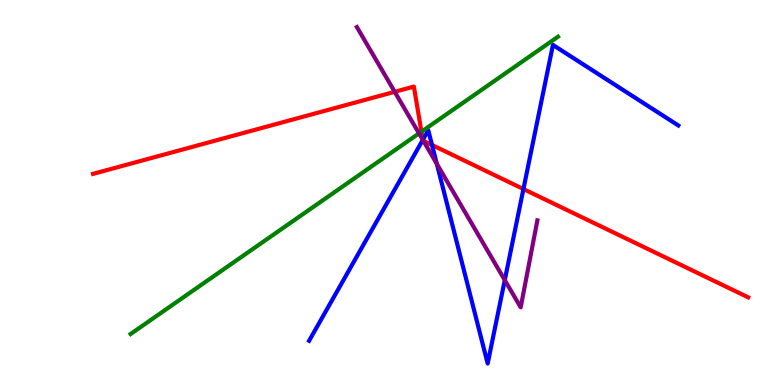[{'lines': ['blue', 'red'], 'intersections': [{'x': 5.46, 'y': 6.37}, {'x': 5.57, 'y': 6.23}, {'x': 6.75, 'y': 5.09}]}, {'lines': ['green', 'red'], 'intersections': [{'x': 5.44, 'y': 6.58}]}, {'lines': ['purple', 'red'], 'intersections': [{'x': 5.09, 'y': 7.62}, {'x': 5.46, 'y': 6.37}, {'x': 5.46, 'y': 6.34}]}, {'lines': ['blue', 'green'], 'intersections': []}, {'lines': ['blue', 'purple'], 'intersections': [{'x': 5.46, 'y': 6.37}, {'x': 5.64, 'y': 5.74}, {'x': 6.51, 'y': 2.72}]}, {'lines': ['green', 'purple'], 'intersections': [{'x': 5.41, 'y': 6.54}]}]